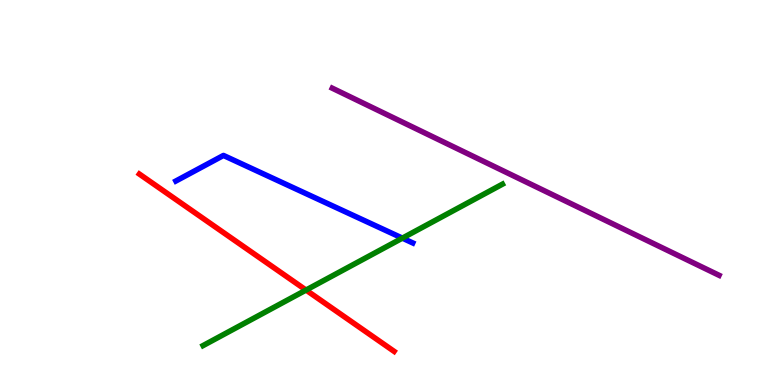[{'lines': ['blue', 'red'], 'intersections': []}, {'lines': ['green', 'red'], 'intersections': [{'x': 3.95, 'y': 2.47}]}, {'lines': ['purple', 'red'], 'intersections': []}, {'lines': ['blue', 'green'], 'intersections': [{'x': 5.19, 'y': 3.81}]}, {'lines': ['blue', 'purple'], 'intersections': []}, {'lines': ['green', 'purple'], 'intersections': []}]